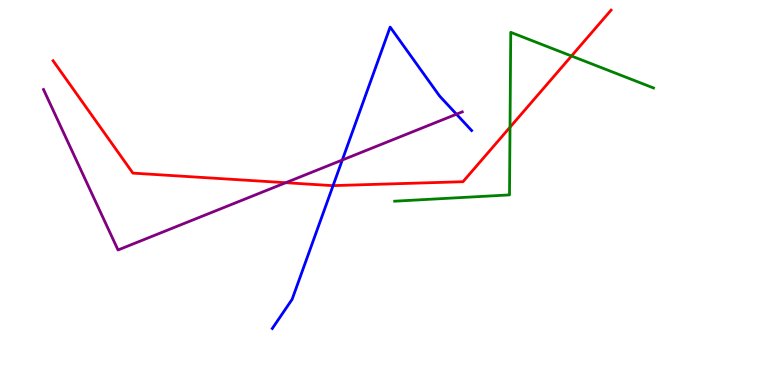[{'lines': ['blue', 'red'], 'intersections': [{'x': 4.3, 'y': 5.18}]}, {'lines': ['green', 'red'], 'intersections': [{'x': 6.58, 'y': 6.7}, {'x': 7.37, 'y': 8.55}]}, {'lines': ['purple', 'red'], 'intersections': [{'x': 3.69, 'y': 5.25}]}, {'lines': ['blue', 'green'], 'intersections': []}, {'lines': ['blue', 'purple'], 'intersections': [{'x': 4.42, 'y': 5.84}, {'x': 5.89, 'y': 7.03}]}, {'lines': ['green', 'purple'], 'intersections': []}]